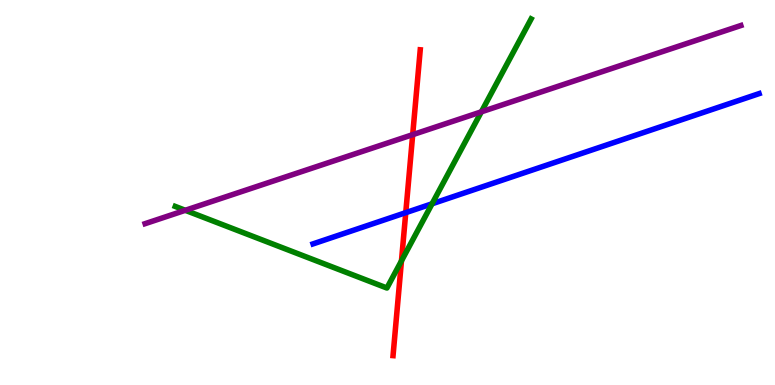[{'lines': ['blue', 'red'], 'intersections': [{'x': 5.24, 'y': 4.48}]}, {'lines': ['green', 'red'], 'intersections': [{'x': 5.18, 'y': 3.22}]}, {'lines': ['purple', 'red'], 'intersections': [{'x': 5.33, 'y': 6.5}]}, {'lines': ['blue', 'green'], 'intersections': [{'x': 5.57, 'y': 4.71}]}, {'lines': ['blue', 'purple'], 'intersections': []}, {'lines': ['green', 'purple'], 'intersections': [{'x': 2.39, 'y': 4.54}, {'x': 6.21, 'y': 7.1}]}]